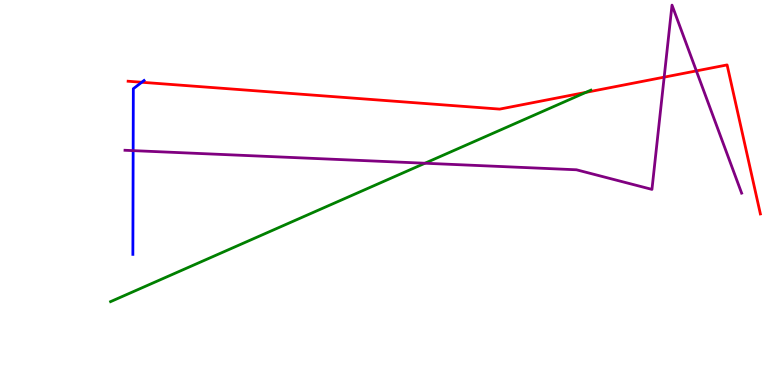[{'lines': ['blue', 'red'], 'intersections': [{'x': 1.83, 'y': 7.86}]}, {'lines': ['green', 'red'], 'intersections': [{'x': 7.56, 'y': 7.6}]}, {'lines': ['purple', 'red'], 'intersections': [{'x': 8.57, 'y': 8.0}, {'x': 8.99, 'y': 8.16}]}, {'lines': ['blue', 'green'], 'intersections': []}, {'lines': ['blue', 'purple'], 'intersections': [{'x': 1.72, 'y': 6.09}]}, {'lines': ['green', 'purple'], 'intersections': [{'x': 5.48, 'y': 5.76}]}]